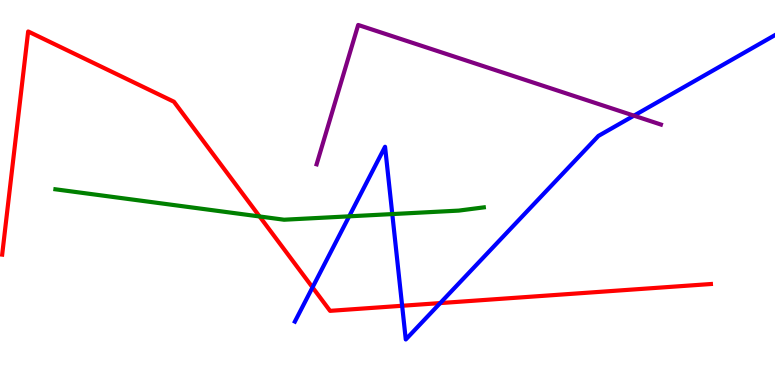[{'lines': ['blue', 'red'], 'intersections': [{'x': 4.03, 'y': 2.54}, {'x': 5.19, 'y': 2.06}, {'x': 5.68, 'y': 2.13}]}, {'lines': ['green', 'red'], 'intersections': [{'x': 3.35, 'y': 4.38}]}, {'lines': ['purple', 'red'], 'intersections': []}, {'lines': ['blue', 'green'], 'intersections': [{'x': 4.51, 'y': 4.38}, {'x': 5.06, 'y': 4.44}]}, {'lines': ['blue', 'purple'], 'intersections': [{'x': 8.18, 'y': 7.0}]}, {'lines': ['green', 'purple'], 'intersections': []}]